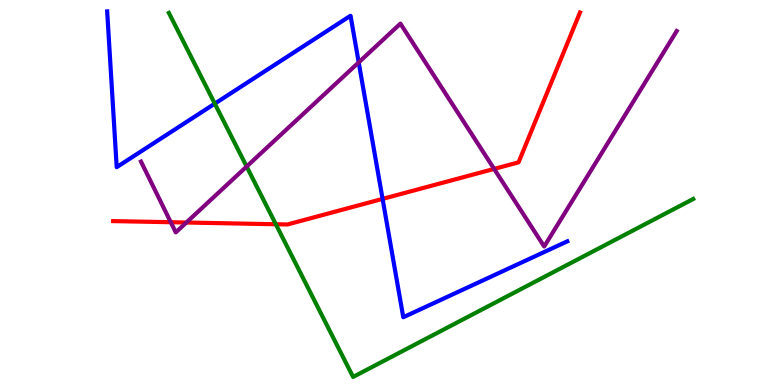[{'lines': ['blue', 'red'], 'intersections': [{'x': 4.94, 'y': 4.83}]}, {'lines': ['green', 'red'], 'intersections': [{'x': 3.56, 'y': 4.18}]}, {'lines': ['purple', 'red'], 'intersections': [{'x': 2.2, 'y': 4.23}, {'x': 2.4, 'y': 4.22}, {'x': 6.38, 'y': 5.61}]}, {'lines': ['blue', 'green'], 'intersections': [{'x': 2.77, 'y': 7.31}]}, {'lines': ['blue', 'purple'], 'intersections': [{'x': 4.63, 'y': 8.38}]}, {'lines': ['green', 'purple'], 'intersections': [{'x': 3.18, 'y': 5.67}]}]